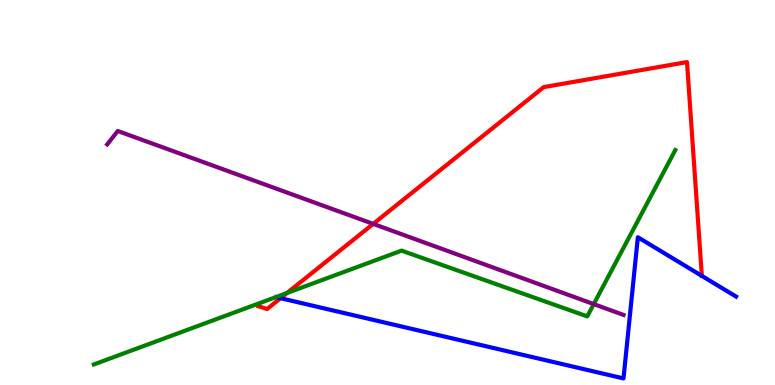[{'lines': ['blue', 'red'], 'intersections': [{'x': 3.62, 'y': 2.25}]}, {'lines': ['green', 'red'], 'intersections': [{'x': 3.7, 'y': 2.39}]}, {'lines': ['purple', 'red'], 'intersections': [{'x': 4.82, 'y': 4.18}]}, {'lines': ['blue', 'green'], 'intersections': []}, {'lines': ['blue', 'purple'], 'intersections': []}, {'lines': ['green', 'purple'], 'intersections': [{'x': 7.66, 'y': 2.1}]}]